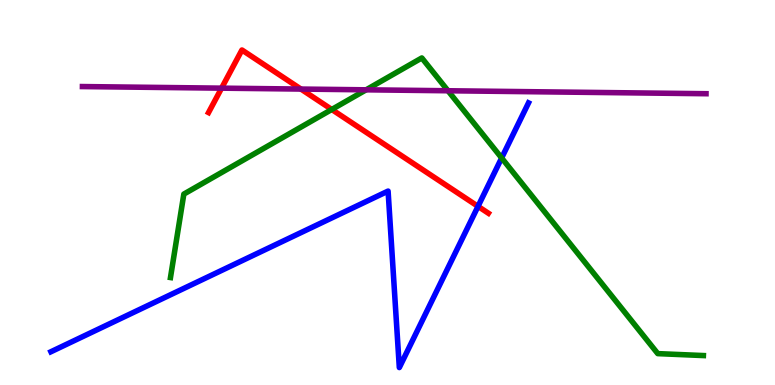[{'lines': ['blue', 'red'], 'intersections': [{'x': 6.17, 'y': 4.64}]}, {'lines': ['green', 'red'], 'intersections': [{'x': 4.28, 'y': 7.16}]}, {'lines': ['purple', 'red'], 'intersections': [{'x': 2.86, 'y': 7.71}, {'x': 3.88, 'y': 7.69}]}, {'lines': ['blue', 'green'], 'intersections': [{'x': 6.47, 'y': 5.9}]}, {'lines': ['blue', 'purple'], 'intersections': []}, {'lines': ['green', 'purple'], 'intersections': [{'x': 4.72, 'y': 7.67}, {'x': 5.78, 'y': 7.64}]}]